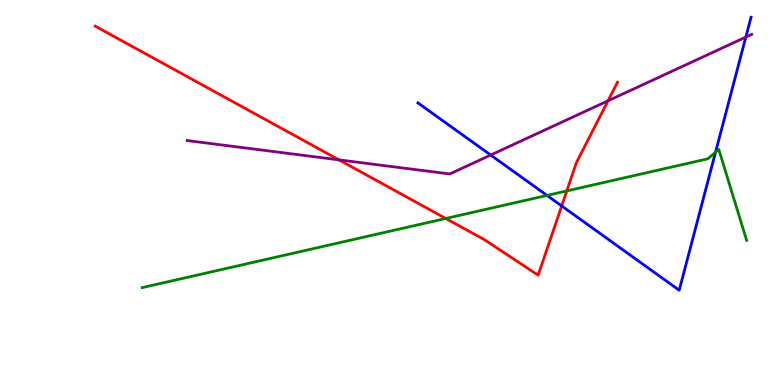[{'lines': ['blue', 'red'], 'intersections': [{'x': 7.25, 'y': 4.65}]}, {'lines': ['green', 'red'], 'intersections': [{'x': 5.75, 'y': 4.33}, {'x': 7.31, 'y': 5.04}]}, {'lines': ['purple', 'red'], 'intersections': [{'x': 4.37, 'y': 5.85}, {'x': 7.85, 'y': 7.38}]}, {'lines': ['blue', 'green'], 'intersections': [{'x': 7.06, 'y': 4.92}, {'x': 9.23, 'y': 6.05}]}, {'lines': ['blue', 'purple'], 'intersections': [{'x': 6.33, 'y': 5.97}, {'x': 9.62, 'y': 9.04}]}, {'lines': ['green', 'purple'], 'intersections': []}]